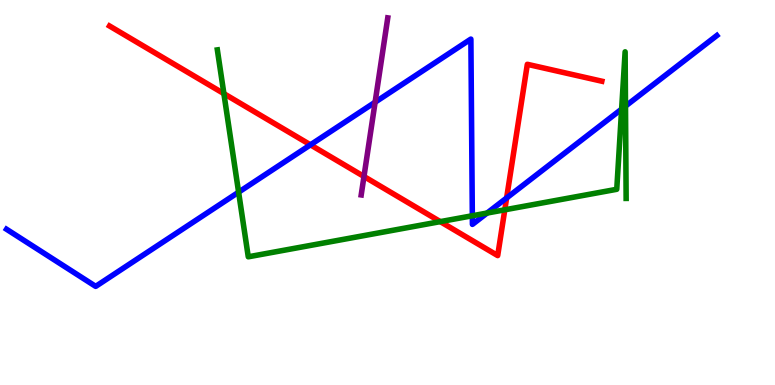[{'lines': ['blue', 'red'], 'intersections': [{'x': 4.01, 'y': 6.24}, {'x': 6.54, 'y': 4.86}]}, {'lines': ['green', 'red'], 'intersections': [{'x': 2.89, 'y': 7.57}, {'x': 5.68, 'y': 4.24}, {'x': 6.51, 'y': 4.55}]}, {'lines': ['purple', 'red'], 'intersections': [{'x': 4.7, 'y': 5.42}]}, {'lines': ['blue', 'green'], 'intersections': [{'x': 3.08, 'y': 5.01}, {'x': 6.09, 'y': 4.4}, {'x': 6.29, 'y': 4.47}, {'x': 8.02, 'y': 7.17}, {'x': 8.07, 'y': 7.24}]}, {'lines': ['blue', 'purple'], 'intersections': [{'x': 4.84, 'y': 7.35}]}, {'lines': ['green', 'purple'], 'intersections': []}]